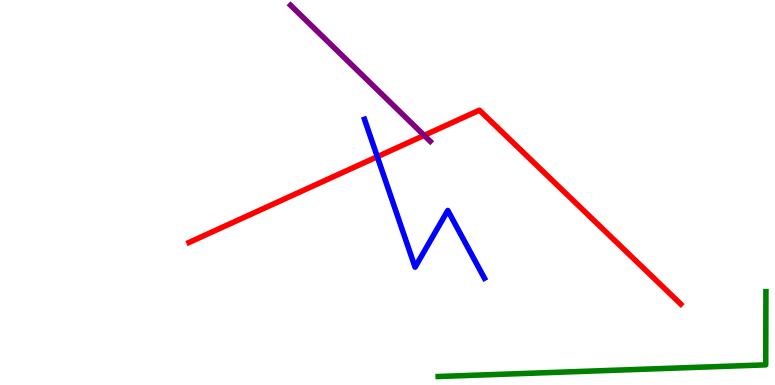[{'lines': ['blue', 'red'], 'intersections': [{'x': 4.87, 'y': 5.93}]}, {'lines': ['green', 'red'], 'intersections': []}, {'lines': ['purple', 'red'], 'intersections': [{'x': 5.47, 'y': 6.48}]}, {'lines': ['blue', 'green'], 'intersections': []}, {'lines': ['blue', 'purple'], 'intersections': []}, {'lines': ['green', 'purple'], 'intersections': []}]